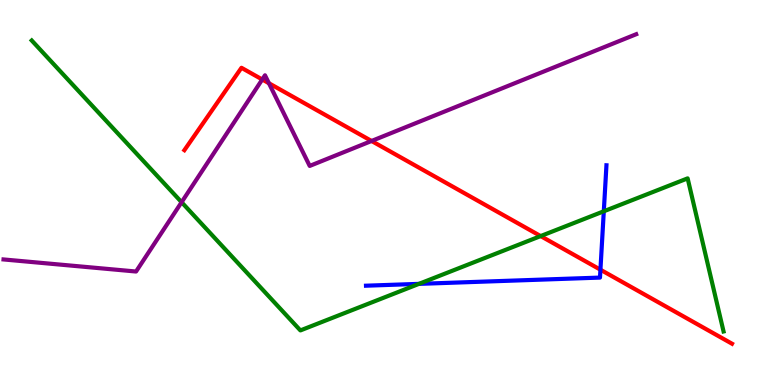[{'lines': ['blue', 'red'], 'intersections': [{'x': 7.75, 'y': 2.99}]}, {'lines': ['green', 'red'], 'intersections': [{'x': 6.98, 'y': 3.87}]}, {'lines': ['purple', 'red'], 'intersections': [{'x': 3.38, 'y': 7.94}, {'x': 3.47, 'y': 7.84}, {'x': 4.79, 'y': 6.34}]}, {'lines': ['blue', 'green'], 'intersections': [{'x': 5.41, 'y': 2.63}, {'x': 7.79, 'y': 4.51}]}, {'lines': ['blue', 'purple'], 'intersections': []}, {'lines': ['green', 'purple'], 'intersections': [{'x': 2.34, 'y': 4.75}]}]